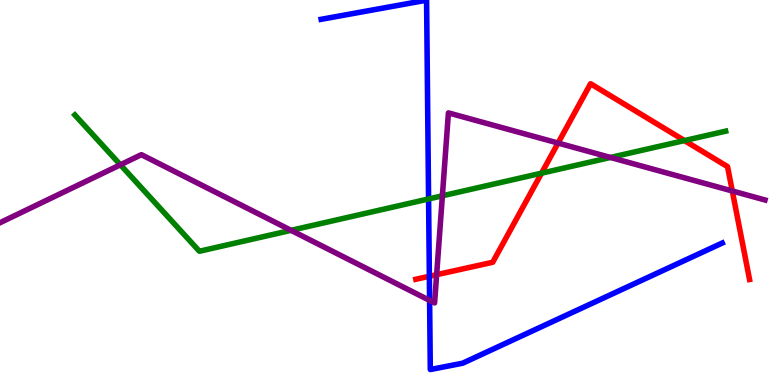[{'lines': ['blue', 'red'], 'intersections': [{'x': 5.54, 'y': 2.82}]}, {'lines': ['green', 'red'], 'intersections': [{'x': 6.99, 'y': 5.5}, {'x': 8.83, 'y': 6.35}]}, {'lines': ['purple', 'red'], 'intersections': [{'x': 5.63, 'y': 2.87}, {'x': 7.2, 'y': 6.28}, {'x': 9.45, 'y': 5.04}]}, {'lines': ['blue', 'green'], 'intersections': [{'x': 5.53, 'y': 4.83}]}, {'lines': ['blue', 'purple'], 'intersections': [{'x': 5.54, 'y': 2.2}]}, {'lines': ['green', 'purple'], 'intersections': [{'x': 1.55, 'y': 5.72}, {'x': 3.76, 'y': 4.02}, {'x': 5.71, 'y': 4.91}, {'x': 7.88, 'y': 5.91}]}]